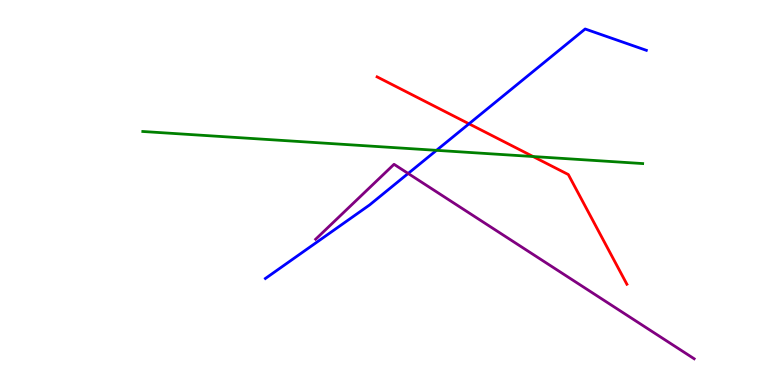[{'lines': ['blue', 'red'], 'intersections': [{'x': 6.05, 'y': 6.78}]}, {'lines': ['green', 'red'], 'intersections': [{'x': 6.88, 'y': 5.93}]}, {'lines': ['purple', 'red'], 'intersections': []}, {'lines': ['blue', 'green'], 'intersections': [{'x': 5.63, 'y': 6.1}]}, {'lines': ['blue', 'purple'], 'intersections': [{'x': 5.27, 'y': 5.49}]}, {'lines': ['green', 'purple'], 'intersections': []}]